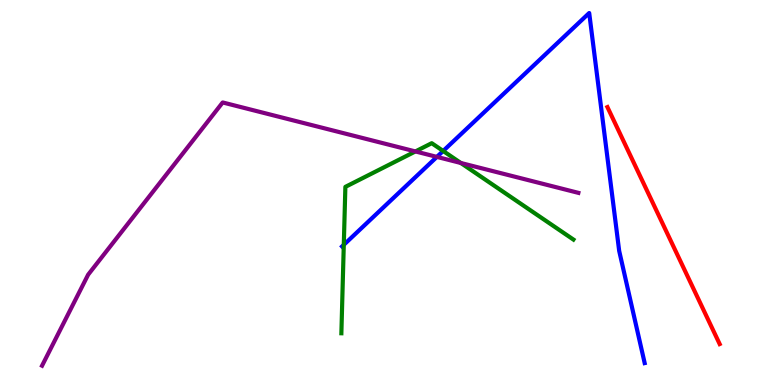[{'lines': ['blue', 'red'], 'intersections': []}, {'lines': ['green', 'red'], 'intersections': []}, {'lines': ['purple', 'red'], 'intersections': []}, {'lines': ['blue', 'green'], 'intersections': [{'x': 4.44, 'y': 3.64}, {'x': 5.72, 'y': 6.08}]}, {'lines': ['blue', 'purple'], 'intersections': [{'x': 5.64, 'y': 5.92}]}, {'lines': ['green', 'purple'], 'intersections': [{'x': 5.36, 'y': 6.07}, {'x': 5.95, 'y': 5.77}]}]